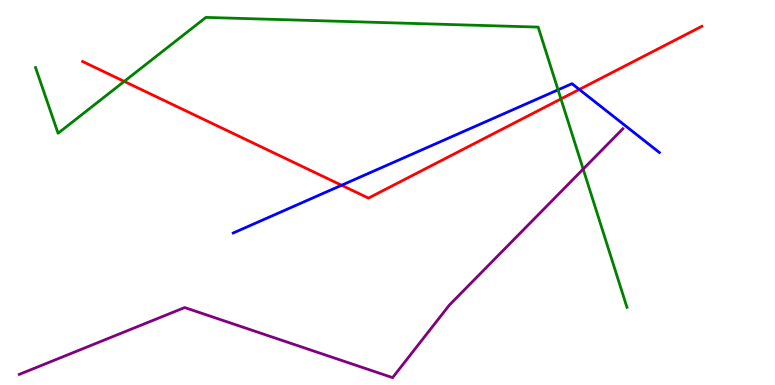[{'lines': ['blue', 'red'], 'intersections': [{'x': 4.41, 'y': 5.19}, {'x': 7.47, 'y': 7.68}]}, {'lines': ['green', 'red'], 'intersections': [{'x': 1.6, 'y': 7.89}, {'x': 7.24, 'y': 7.43}]}, {'lines': ['purple', 'red'], 'intersections': []}, {'lines': ['blue', 'green'], 'intersections': [{'x': 7.2, 'y': 7.67}]}, {'lines': ['blue', 'purple'], 'intersections': []}, {'lines': ['green', 'purple'], 'intersections': [{'x': 7.52, 'y': 5.61}]}]